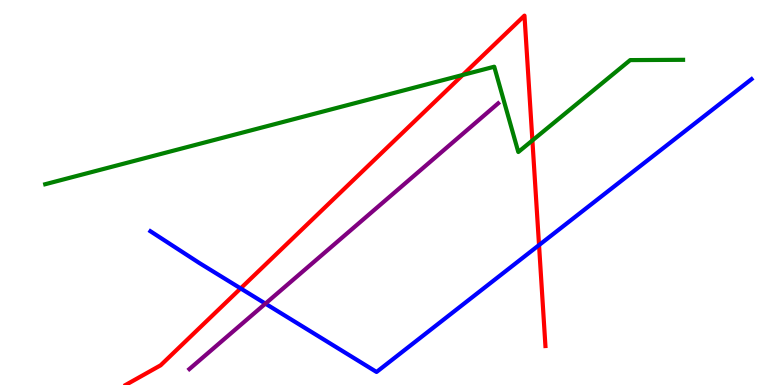[{'lines': ['blue', 'red'], 'intersections': [{'x': 3.11, 'y': 2.51}, {'x': 6.96, 'y': 3.63}]}, {'lines': ['green', 'red'], 'intersections': [{'x': 5.97, 'y': 8.05}, {'x': 6.87, 'y': 6.35}]}, {'lines': ['purple', 'red'], 'intersections': []}, {'lines': ['blue', 'green'], 'intersections': []}, {'lines': ['blue', 'purple'], 'intersections': [{'x': 3.42, 'y': 2.11}]}, {'lines': ['green', 'purple'], 'intersections': []}]